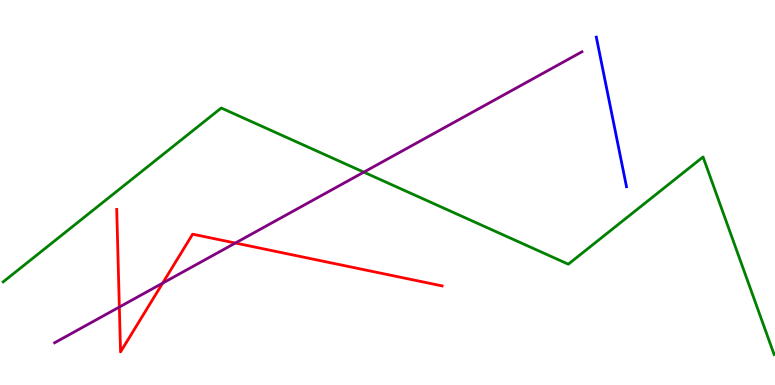[{'lines': ['blue', 'red'], 'intersections': []}, {'lines': ['green', 'red'], 'intersections': []}, {'lines': ['purple', 'red'], 'intersections': [{'x': 1.54, 'y': 2.02}, {'x': 2.1, 'y': 2.65}, {'x': 3.04, 'y': 3.69}]}, {'lines': ['blue', 'green'], 'intersections': []}, {'lines': ['blue', 'purple'], 'intersections': []}, {'lines': ['green', 'purple'], 'intersections': [{'x': 4.69, 'y': 5.53}]}]